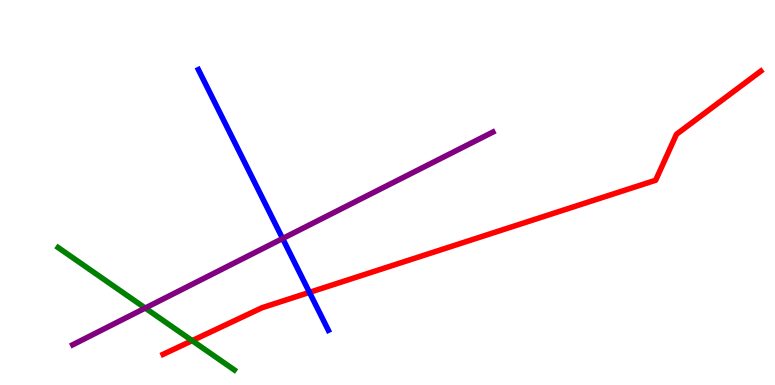[{'lines': ['blue', 'red'], 'intersections': [{'x': 3.99, 'y': 2.41}]}, {'lines': ['green', 'red'], 'intersections': [{'x': 2.48, 'y': 1.15}]}, {'lines': ['purple', 'red'], 'intersections': []}, {'lines': ['blue', 'green'], 'intersections': []}, {'lines': ['blue', 'purple'], 'intersections': [{'x': 3.65, 'y': 3.8}]}, {'lines': ['green', 'purple'], 'intersections': [{'x': 1.87, 'y': 2.0}]}]